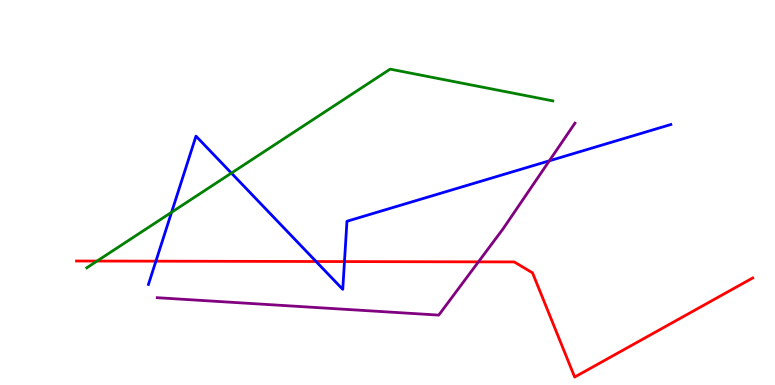[{'lines': ['blue', 'red'], 'intersections': [{'x': 2.01, 'y': 3.22}, {'x': 4.08, 'y': 3.21}, {'x': 4.44, 'y': 3.21}]}, {'lines': ['green', 'red'], 'intersections': [{'x': 1.25, 'y': 3.22}]}, {'lines': ['purple', 'red'], 'intersections': [{'x': 6.17, 'y': 3.2}]}, {'lines': ['blue', 'green'], 'intersections': [{'x': 2.21, 'y': 4.49}, {'x': 2.99, 'y': 5.5}]}, {'lines': ['blue', 'purple'], 'intersections': [{'x': 7.09, 'y': 5.82}]}, {'lines': ['green', 'purple'], 'intersections': []}]